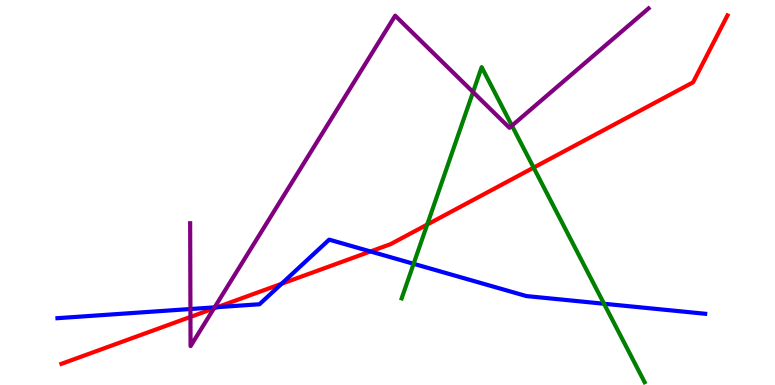[{'lines': ['blue', 'red'], 'intersections': [{'x': 2.8, 'y': 2.02}, {'x': 3.63, 'y': 2.63}, {'x': 4.78, 'y': 3.47}]}, {'lines': ['green', 'red'], 'intersections': [{'x': 5.51, 'y': 4.17}, {'x': 6.89, 'y': 5.65}]}, {'lines': ['purple', 'red'], 'intersections': [{'x': 2.46, 'y': 1.77}, {'x': 2.76, 'y': 1.99}]}, {'lines': ['blue', 'green'], 'intersections': [{'x': 5.34, 'y': 3.15}, {'x': 7.79, 'y': 2.11}]}, {'lines': ['blue', 'purple'], 'intersections': [{'x': 2.46, 'y': 1.97}, {'x': 2.77, 'y': 2.02}]}, {'lines': ['green', 'purple'], 'intersections': [{'x': 6.1, 'y': 7.61}, {'x': 6.61, 'y': 6.74}]}]